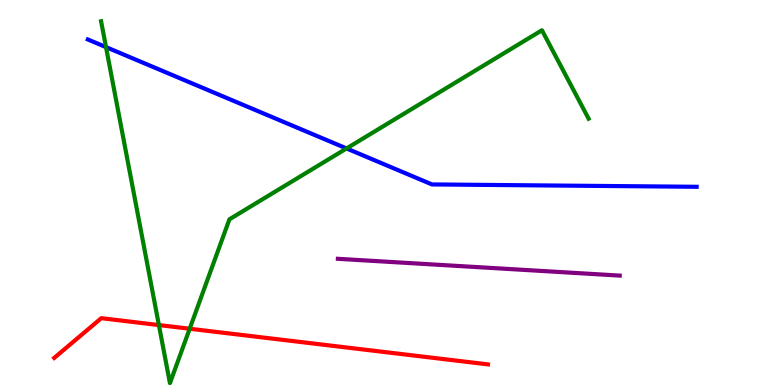[{'lines': ['blue', 'red'], 'intersections': []}, {'lines': ['green', 'red'], 'intersections': [{'x': 2.05, 'y': 1.56}, {'x': 2.45, 'y': 1.46}]}, {'lines': ['purple', 'red'], 'intersections': []}, {'lines': ['blue', 'green'], 'intersections': [{'x': 1.37, 'y': 8.78}, {'x': 4.47, 'y': 6.14}]}, {'lines': ['blue', 'purple'], 'intersections': []}, {'lines': ['green', 'purple'], 'intersections': []}]